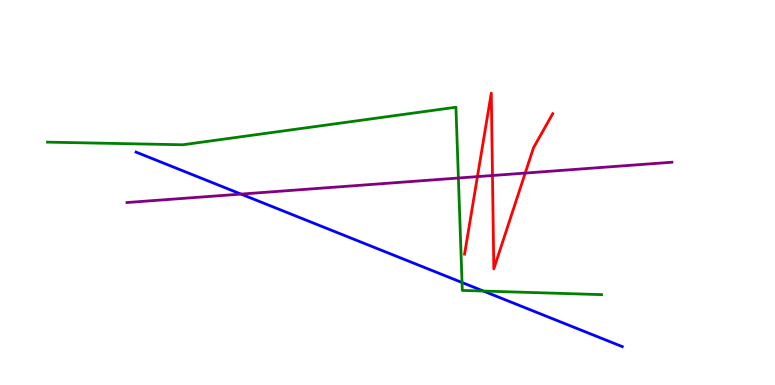[{'lines': ['blue', 'red'], 'intersections': []}, {'lines': ['green', 'red'], 'intersections': []}, {'lines': ['purple', 'red'], 'intersections': [{'x': 6.16, 'y': 5.41}, {'x': 6.35, 'y': 5.44}, {'x': 6.78, 'y': 5.5}]}, {'lines': ['blue', 'green'], 'intersections': [{'x': 5.96, 'y': 2.66}, {'x': 6.24, 'y': 2.44}]}, {'lines': ['blue', 'purple'], 'intersections': [{'x': 3.11, 'y': 4.96}]}, {'lines': ['green', 'purple'], 'intersections': [{'x': 5.91, 'y': 5.38}]}]